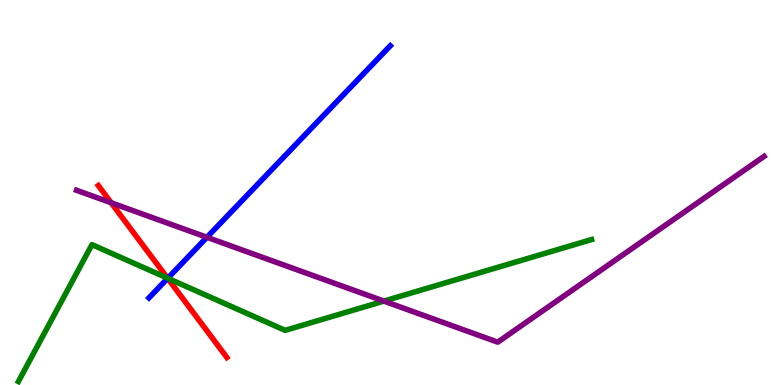[{'lines': ['blue', 'red'], 'intersections': [{'x': 2.16, 'y': 2.77}]}, {'lines': ['green', 'red'], 'intersections': [{'x': 2.16, 'y': 2.77}]}, {'lines': ['purple', 'red'], 'intersections': [{'x': 1.43, 'y': 4.73}]}, {'lines': ['blue', 'green'], 'intersections': [{'x': 2.16, 'y': 2.77}]}, {'lines': ['blue', 'purple'], 'intersections': [{'x': 2.67, 'y': 3.84}]}, {'lines': ['green', 'purple'], 'intersections': [{'x': 4.95, 'y': 2.18}]}]